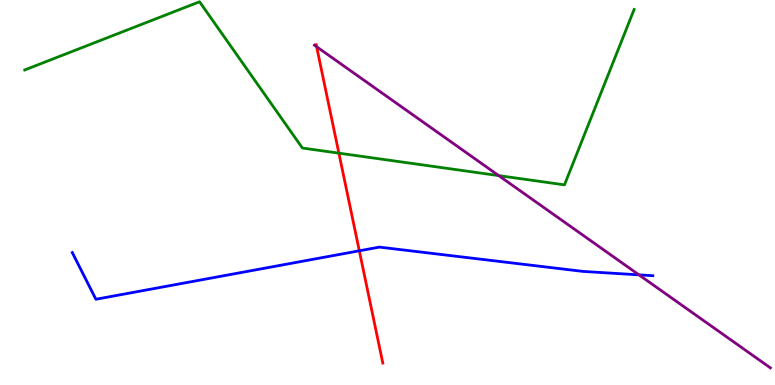[{'lines': ['blue', 'red'], 'intersections': [{'x': 4.64, 'y': 3.49}]}, {'lines': ['green', 'red'], 'intersections': [{'x': 4.37, 'y': 6.02}]}, {'lines': ['purple', 'red'], 'intersections': [{'x': 4.09, 'y': 8.79}]}, {'lines': ['blue', 'green'], 'intersections': []}, {'lines': ['blue', 'purple'], 'intersections': [{'x': 8.24, 'y': 2.86}]}, {'lines': ['green', 'purple'], 'intersections': [{'x': 6.44, 'y': 5.44}]}]